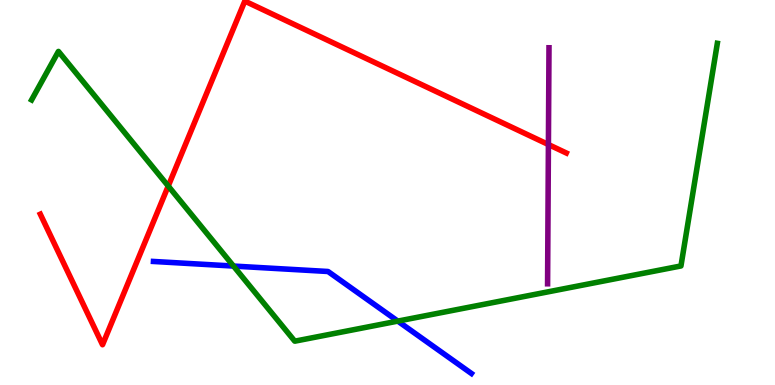[{'lines': ['blue', 'red'], 'intersections': []}, {'lines': ['green', 'red'], 'intersections': [{'x': 2.17, 'y': 5.17}]}, {'lines': ['purple', 'red'], 'intersections': [{'x': 7.08, 'y': 6.25}]}, {'lines': ['blue', 'green'], 'intersections': [{'x': 3.01, 'y': 3.09}, {'x': 5.13, 'y': 1.66}]}, {'lines': ['blue', 'purple'], 'intersections': []}, {'lines': ['green', 'purple'], 'intersections': []}]